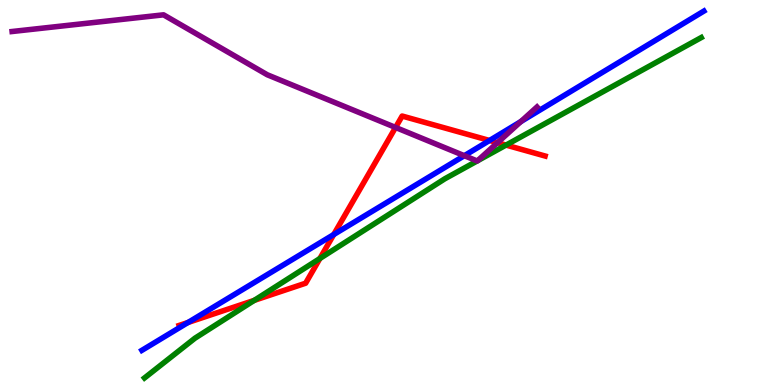[{'lines': ['blue', 'red'], 'intersections': [{'x': 2.43, 'y': 1.62}, {'x': 4.31, 'y': 3.91}, {'x': 6.32, 'y': 6.35}]}, {'lines': ['green', 'red'], 'intersections': [{'x': 3.28, 'y': 2.2}, {'x': 4.13, 'y': 3.29}, {'x': 6.53, 'y': 6.23}]}, {'lines': ['purple', 'red'], 'intersections': [{'x': 5.1, 'y': 6.69}, {'x': 6.42, 'y': 6.29}]}, {'lines': ['blue', 'green'], 'intersections': []}, {'lines': ['blue', 'purple'], 'intersections': [{'x': 5.99, 'y': 5.96}, {'x': 6.72, 'y': 6.84}]}, {'lines': ['green', 'purple'], 'intersections': [{'x': 6.16, 'y': 5.82}, {'x': 6.16, 'y': 5.82}]}]